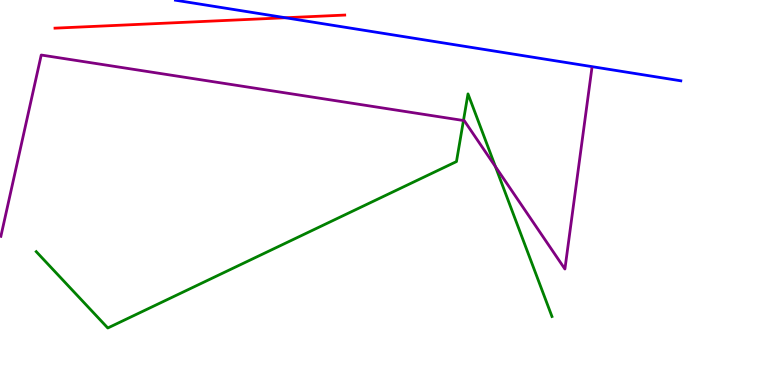[{'lines': ['blue', 'red'], 'intersections': [{'x': 3.68, 'y': 9.54}]}, {'lines': ['green', 'red'], 'intersections': []}, {'lines': ['purple', 'red'], 'intersections': []}, {'lines': ['blue', 'green'], 'intersections': []}, {'lines': ['blue', 'purple'], 'intersections': []}, {'lines': ['green', 'purple'], 'intersections': [{'x': 5.98, 'y': 6.87}, {'x': 6.39, 'y': 5.67}]}]